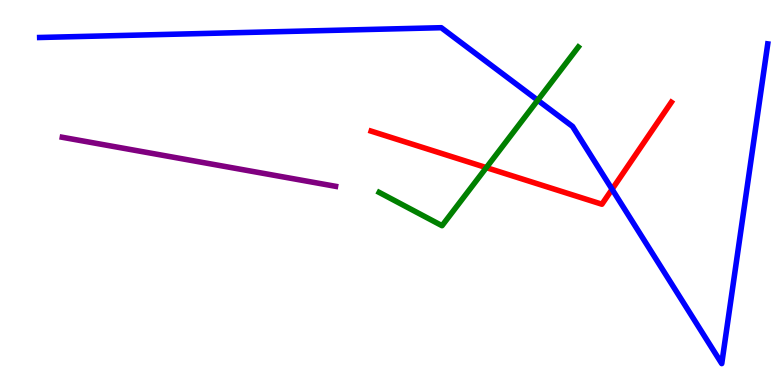[{'lines': ['blue', 'red'], 'intersections': [{'x': 7.9, 'y': 5.08}]}, {'lines': ['green', 'red'], 'intersections': [{'x': 6.28, 'y': 5.65}]}, {'lines': ['purple', 'red'], 'intersections': []}, {'lines': ['blue', 'green'], 'intersections': [{'x': 6.94, 'y': 7.4}]}, {'lines': ['blue', 'purple'], 'intersections': []}, {'lines': ['green', 'purple'], 'intersections': []}]